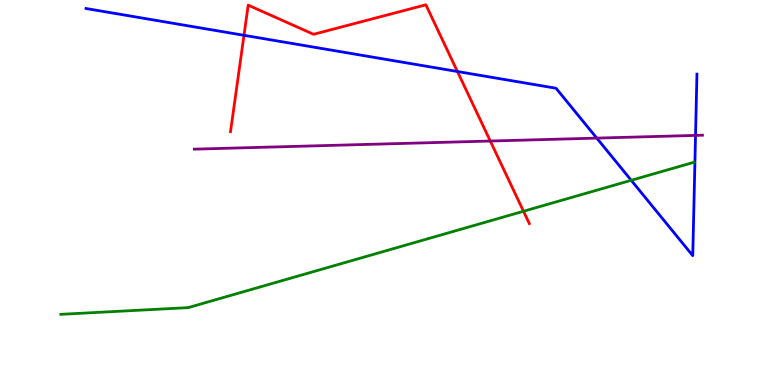[{'lines': ['blue', 'red'], 'intersections': [{'x': 3.15, 'y': 9.08}, {'x': 5.9, 'y': 8.14}]}, {'lines': ['green', 'red'], 'intersections': [{'x': 6.75, 'y': 4.51}]}, {'lines': ['purple', 'red'], 'intersections': [{'x': 6.33, 'y': 6.34}]}, {'lines': ['blue', 'green'], 'intersections': [{'x': 8.14, 'y': 5.32}]}, {'lines': ['blue', 'purple'], 'intersections': [{'x': 7.7, 'y': 6.41}, {'x': 8.97, 'y': 6.48}]}, {'lines': ['green', 'purple'], 'intersections': []}]